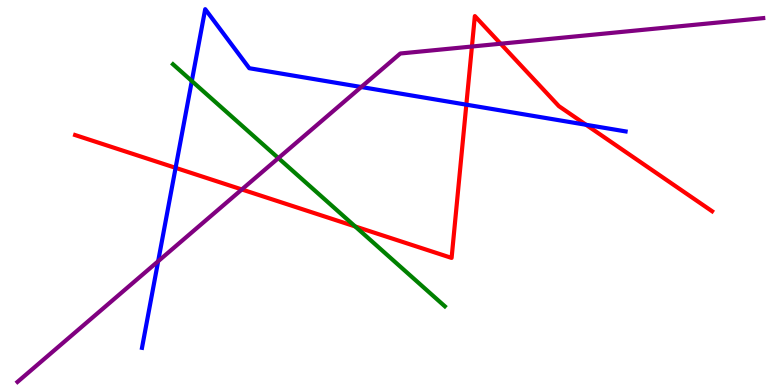[{'lines': ['blue', 'red'], 'intersections': [{'x': 2.27, 'y': 5.64}, {'x': 6.02, 'y': 7.28}, {'x': 7.56, 'y': 6.76}]}, {'lines': ['green', 'red'], 'intersections': [{'x': 4.58, 'y': 4.12}]}, {'lines': ['purple', 'red'], 'intersections': [{'x': 3.12, 'y': 5.08}, {'x': 6.09, 'y': 8.79}, {'x': 6.46, 'y': 8.86}]}, {'lines': ['blue', 'green'], 'intersections': [{'x': 2.47, 'y': 7.9}]}, {'lines': ['blue', 'purple'], 'intersections': [{'x': 2.04, 'y': 3.21}, {'x': 4.66, 'y': 7.74}]}, {'lines': ['green', 'purple'], 'intersections': [{'x': 3.59, 'y': 5.89}]}]